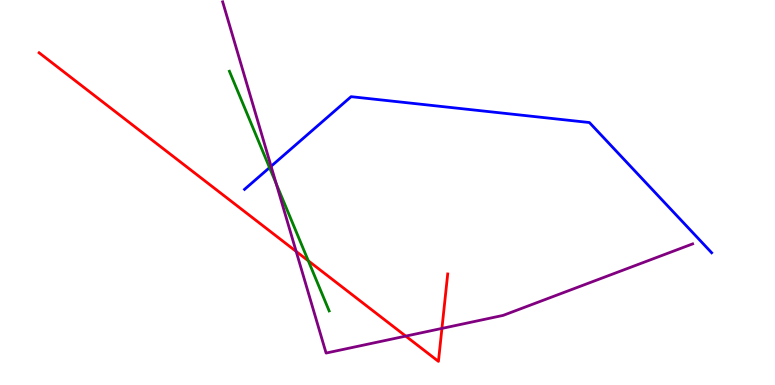[{'lines': ['blue', 'red'], 'intersections': []}, {'lines': ['green', 'red'], 'intersections': [{'x': 3.98, 'y': 3.23}]}, {'lines': ['purple', 'red'], 'intersections': [{'x': 3.82, 'y': 3.47}, {'x': 5.24, 'y': 1.27}, {'x': 5.7, 'y': 1.47}]}, {'lines': ['blue', 'green'], 'intersections': [{'x': 3.48, 'y': 5.65}]}, {'lines': ['blue', 'purple'], 'intersections': [{'x': 3.5, 'y': 5.68}]}, {'lines': ['green', 'purple'], 'intersections': [{'x': 3.56, 'y': 5.23}]}]